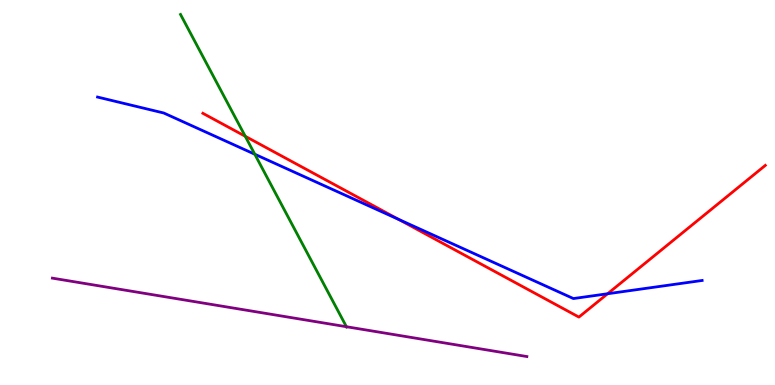[{'lines': ['blue', 'red'], 'intersections': [{'x': 5.14, 'y': 4.3}, {'x': 7.84, 'y': 2.37}]}, {'lines': ['green', 'red'], 'intersections': [{'x': 3.16, 'y': 6.46}]}, {'lines': ['purple', 'red'], 'intersections': []}, {'lines': ['blue', 'green'], 'intersections': [{'x': 3.29, 'y': 5.99}]}, {'lines': ['blue', 'purple'], 'intersections': []}, {'lines': ['green', 'purple'], 'intersections': [{'x': 4.47, 'y': 1.51}]}]